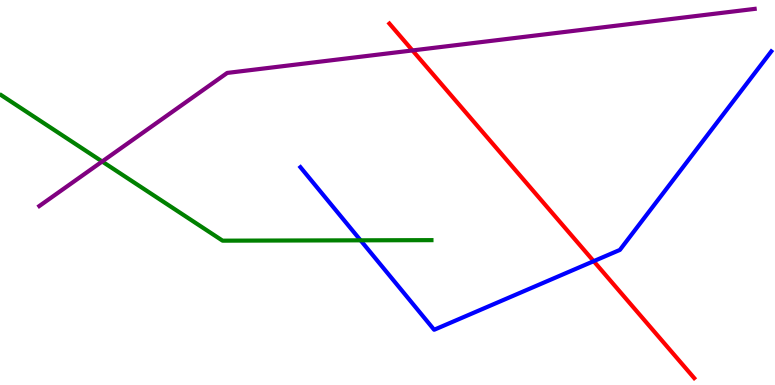[{'lines': ['blue', 'red'], 'intersections': [{'x': 7.66, 'y': 3.22}]}, {'lines': ['green', 'red'], 'intersections': []}, {'lines': ['purple', 'red'], 'intersections': [{'x': 5.32, 'y': 8.69}]}, {'lines': ['blue', 'green'], 'intersections': [{'x': 4.65, 'y': 3.76}]}, {'lines': ['blue', 'purple'], 'intersections': []}, {'lines': ['green', 'purple'], 'intersections': [{'x': 1.32, 'y': 5.8}]}]